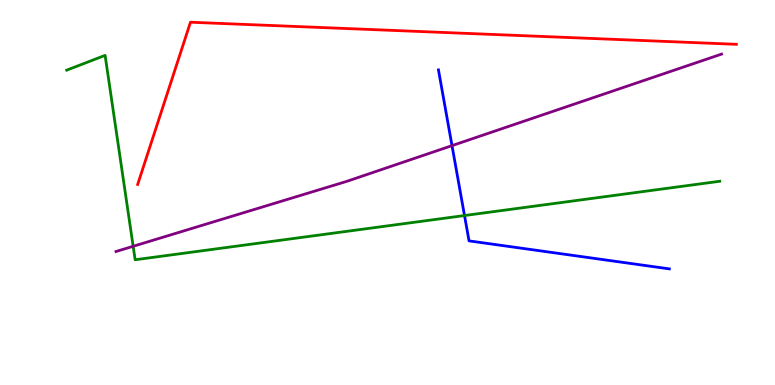[{'lines': ['blue', 'red'], 'intersections': []}, {'lines': ['green', 'red'], 'intersections': []}, {'lines': ['purple', 'red'], 'intersections': []}, {'lines': ['blue', 'green'], 'intersections': [{'x': 5.99, 'y': 4.4}]}, {'lines': ['blue', 'purple'], 'intersections': [{'x': 5.83, 'y': 6.22}]}, {'lines': ['green', 'purple'], 'intersections': [{'x': 1.72, 'y': 3.6}]}]